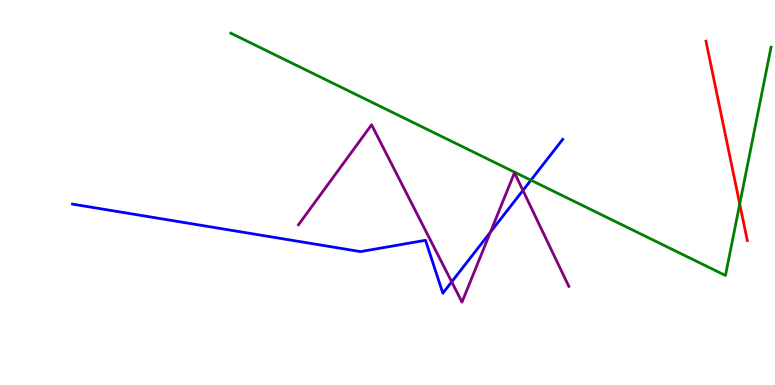[{'lines': ['blue', 'red'], 'intersections': []}, {'lines': ['green', 'red'], 'intersections': [{'x': 9.54, 'y': 4.7}]}, {'lines': ['purple', 'red'], 'intersections': []}, {'lines': ['blue', 'green'], 'intersections': [{'x': 6.85, 'y': 5.32}]}, {'lines': ['blue', 'purple'], 'intersections': [{'x': 5.83, 'y': 2.68}, {'x': 6.33, 'y': 3.97}, {'x': 6.75, 'y': 5.05}]}, {'lines': ['green', 'purple'], 'intersections': []}]